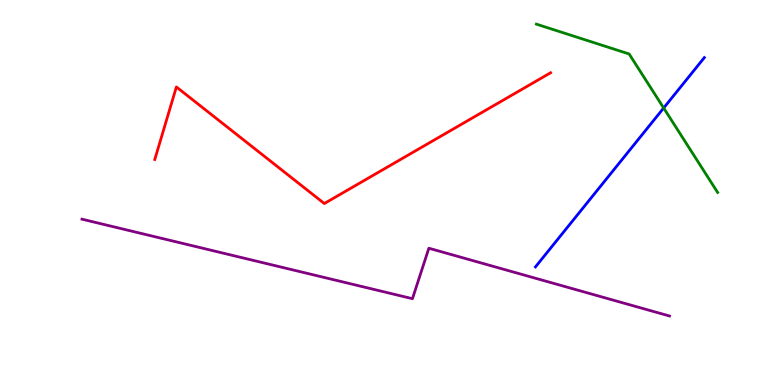[{'lines': ['blue', 'red'], 'intersections': []}, {'lines': ['green', 'red'], 'intersections': []}, {'lines': ['purple', 'red'], 'intersections': []}, {'lines': ['blue', 'green'], 'intersections': [{'x': 8.56, 'y': 7.19}]}, {'lines': ['blue', 'purple'], 'intersections': []}, {'lines': ['green', 'purple'], 'intersections': []}]